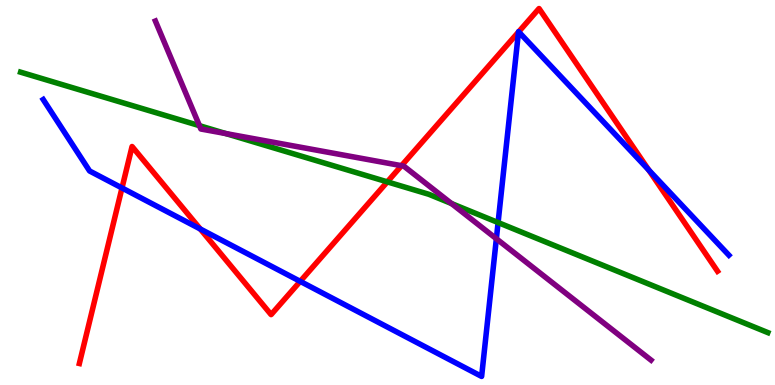[{'lines': ['blue', 'red'], 'intersections': [{'x': 1.57, 'y': 5.12}, {'x': 2.58, 'y': 4.05}, {'x': 3.87, 'y': 2.69}, {'x': 6.69, 'y': 9.17}, {'x': 6.69, 'y': 9.17}, {'x': 8.37, 'y': 5.58}]}, {'lines': ['green', 'red'], 'intersections': [{'x': 5.0, 'y': 5.28}]}, {'lines': ['purple', 'red'], 'intersections': [{'x': 5.18, 'y': 5.7}]}, {'lines': ['blue', 'green'], 'intersections': [{'x': 6.43, 'y': 4.22}]}, {'lines': ['blue', 'purple'], 'intersections': [{'x': 6.4, 'y': 3.8}]}, {'lines': ['green', 'purple'], 'intersections': [{'x': 2.57, 'y': 6.74}, {'x': 2.91, 'y': 6.53}, {'x': 5.83, 'y': 4.71}]}]